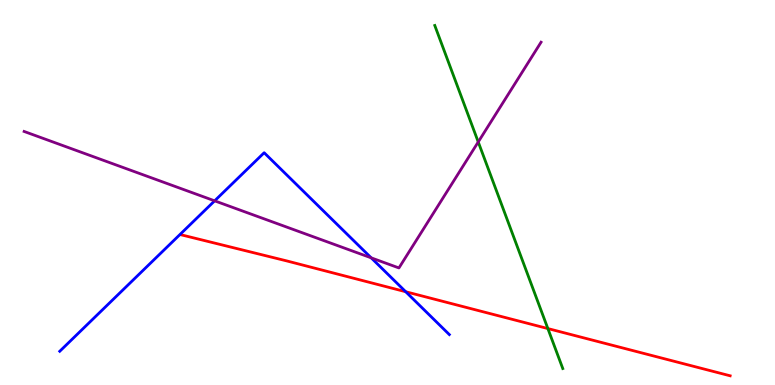[{'lines': ['blue', 'red'], 'intersections': [{'x': 5.24, 'y': 2.42}]}, {'lines': ['green', 'red'], 'intersections': [{'x': 7.07, 'y': 1.47}]}, {'lines': ['purple', 'red'], 'intersections': []}, {'lines': ['blue', 'green'], 'intersections': []}, {'lines': ['blue', 'purple'], 'intersections': [{'x': 2.77, 'y': 4.78}, {'x': 4.79, 'y': 3.3}]}, {'lines': ['green', 'purple'], 'intersections': [{'x': 6.17, 'y': 6.31}]}]